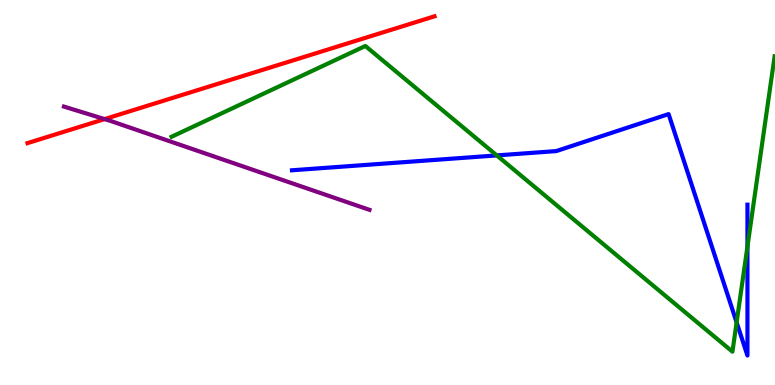[{'lines': ['blue', 'red'], 'intersections': []}, {'lines': ['green', 'red'], 'intersections': []}, {'lines': ['purple', 'red'], 'intersections': [{'x': 1.35, 'y': 6.91}]}, {'lines': ['blue', 'green'], 'intersections': [{'x': 6.41, 'y': 5.96}, {'x': 9.5, 'y': 1.63}, {'x': 9.64, 'y': 3.6}]}, {'lines': ['blue', 'purple'], 'intersections': []}, {'lines': ['green', 'purple'], 'intersections': []}]